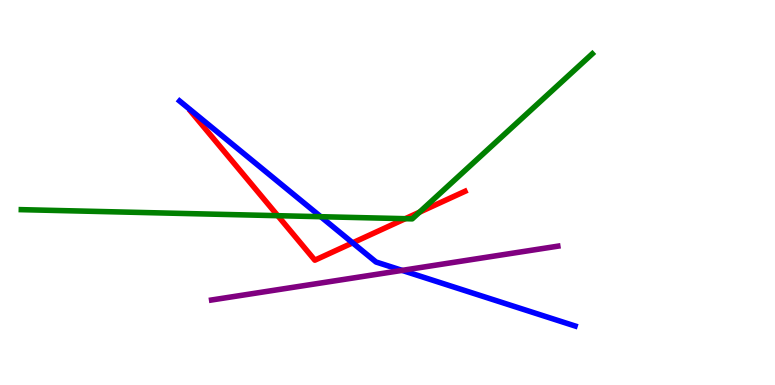[{'lines': ['blue', 'red'], 'intersections': [{'x': 4.55, 'y': 3.69}]}, {'lines': ['green', 'red'], 'intersections': [{'x': 3.58, 'y': 4.4}, {'x': 5.23, 'y': 4.32}, {'x': 5.41, 'y': 4.49}]}, {'lines': ['purple', 'red'], 'intersections': []}, {'lines': ['blue', 'green'], 'intersections': [{'x': 4.14, 'y': 4.37}]}, {'lines': ['blue', 'purple'], 'intersections': [{'x': 5.19, 'y': 2.98}]}, {'lines': ['green', 'purple'], 'intersections': []}]